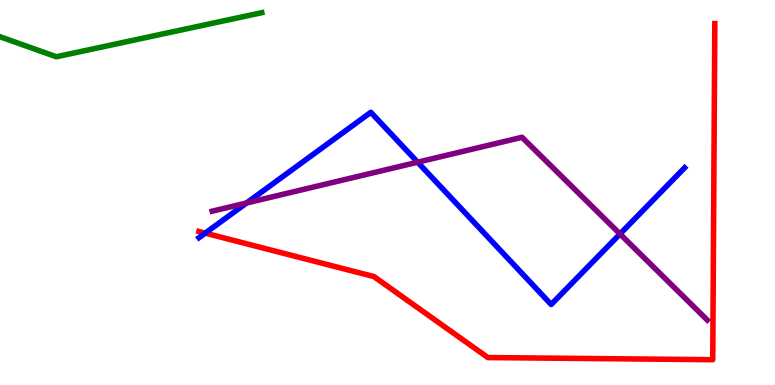[{'lines': ['blue', 'red'], 'intersections': [{'x': 2.65, 'y': 3.94}]}, {'lines': ['green', 'red'], 'intersections': []}, {'lines': ['purple', 'red'], 'intersections': []}, {'lines': ['blue', 'green'], 'intersections': []}, {'lines': ['blue', 'purple'], 'intersections': [{'x': 3.18, 'y': 4.73}, {'x': 5.39, 'y': 5.79}, {'x': 8.0, 'y': 3.92}]}, {'lines': ['green', 'purple'], 'intersections': []}]